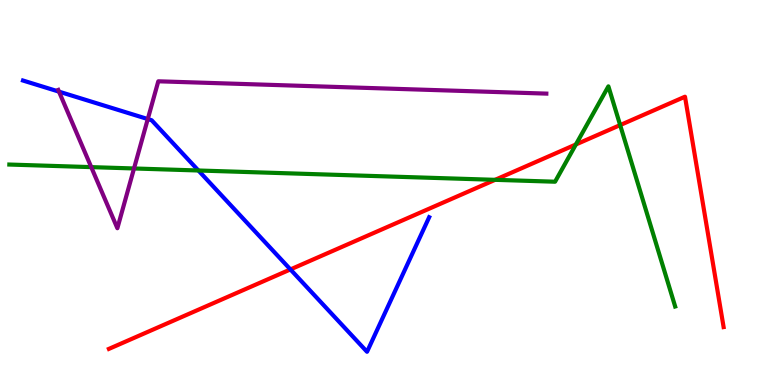[{'lines': ['blue', 'red'], 'intersections': [{'x': 3.75, 'y': 3.0}]}, {'lines': ['green', 'red'], 'intersections': [{'x': 6.39, 'y': 5.33}, {'x': 7.43, 'y': 6.25}, {'x': 8.0, 'y': 6.75}]}, {'lines': ['purple', 'red'], 'intersections': []}, {'lines': ['blue', 'green'], 'intersections': [{'x': 2.56, 'y': 5.57}]}, {'lines': ['blue', 'purple'], 'intersections': [{'x': 0.761, 'y': 7.62}, {'x': 1.91, 'y': 6.91}]}, {'lines': ['green', 'purple'], 'intersections': [{'x': 1.18, 'y': 5.66}, {'x': 1.73, 'y': 5.62}]}]